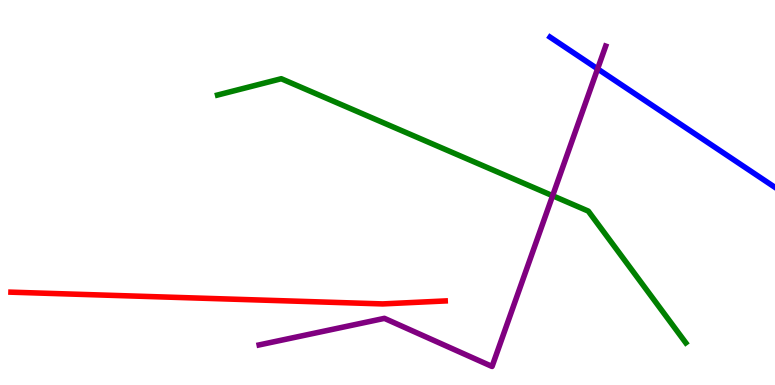[{'lines': ['blue', 'red'], 'intersections': []}, {'lines': ['green', 'red'], 'intersections': []}, {'lines': ['purple', 'red'], 'intersections': []}, {'lines': ['blue', 'green'], 'intersections': []}, {'lines': ['blue', 'purple'], 'intersections': [{'x': 7.71, 'y': 8.21}]}, {'lines': ['green', 'purple'], 'intersections': [{'x': 7.13, 'y': 4.92}]}]